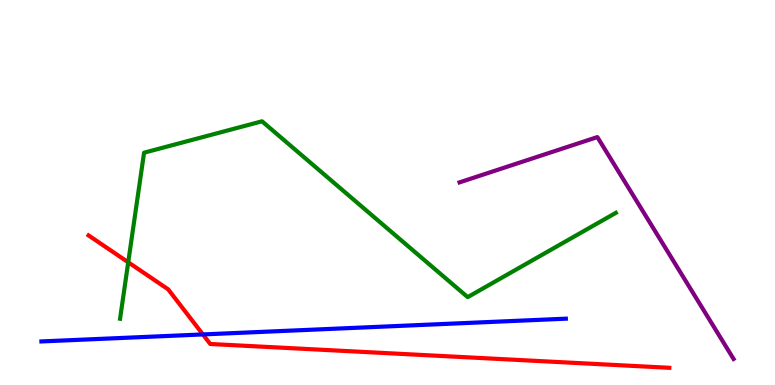[{'lines': ['blue', 'red'], 'intersections': [{'x': 2.62, 'y': 1.31}]}, {'lines': ['green', 'red'], 'intersections': [{'x': 1.65, 'y': 3.19}]}, {'lines': ['purple', 'red'], 'intersections': []}, {'lines': ['blue', 'green'], 'intersections': []}, {'lines': ['blue', 'purple'], 'intersections': []}, {'lines': ['green', 'purple'], 'intersections': []}]